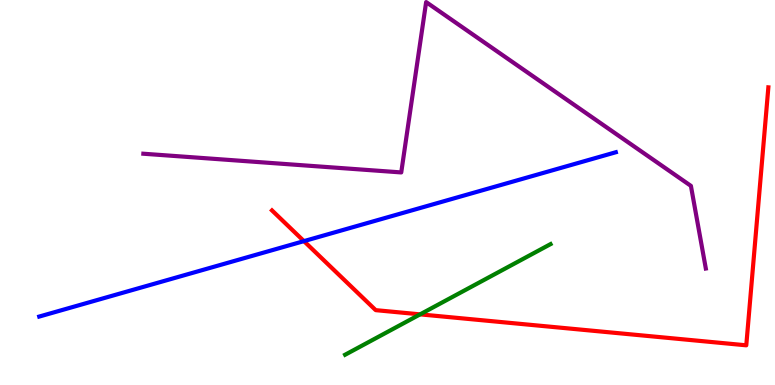[{'lines': ['blue', 'red'], 'intersections': [{'x': 3.92, 'y': 3.74}]}, {'lines': ['green', 'red'], 'intersections': [{'x': 5.42, 'y': 1.83}]}, {'lines': ['purple', 'red'], 'intersections': []}, {'lines': ['blue', 'green'], 'intersections': []}, {'lines': ['blue', 'purple'], 'intersections': []}, {'lines': ['green', 'purple'], 'intersections': []}]